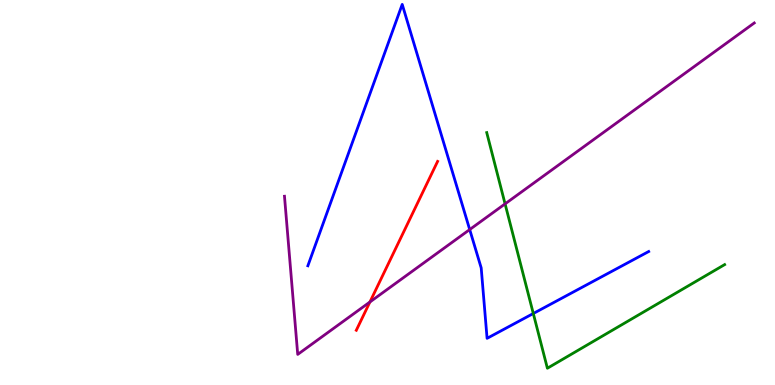[{'lines': ['blue', 'red'], 'intersections': []}, {'lines': ['green', 'red'], 'intersections': []}, {'lines': ['purple', 'red'], 'intersections': [{'x': 4.77, 'y': 2.16}]}, {'lines': ['blue', 'green'], 'intersections': [{'x': 6.88, 'y': 1.86}]}, {'lines': ['blue', 'purple'], 'intersections': [{'x': 6.06, 'y': 4.04}]}, {'lines': ['green', 'purple'], 'intersections': [{'x': 6.52, 'y': 4.7}]}]